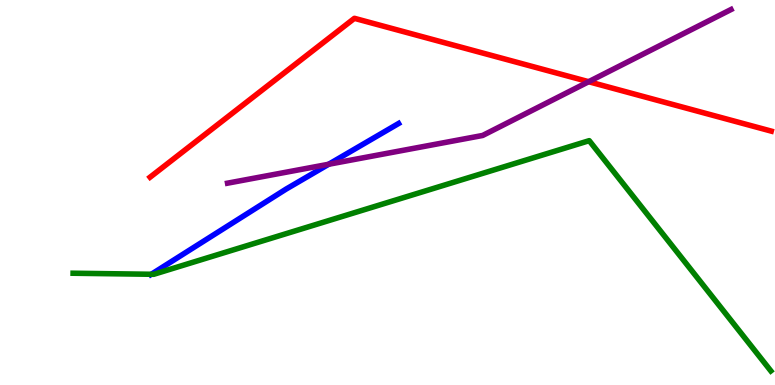[{'lines': ['blue', 'red'], 'intersections': []}, {'lines': ['green', 'red'], 'intersections': []}, {'lines': ['purple', 'red'], 'intersections': [{'x': 7.6, 'y': 7.88}]}, {'lines': ['blue', 'green'], 'intersections': [{'x': 1.95, 'y': 2.88}]}, {'lines': ['blue', 'purple'], 'intersections': [{'x': 4.24, 'y': 5.73}]}, {'lines': ['green', 'purple'], 'intersections': []}]